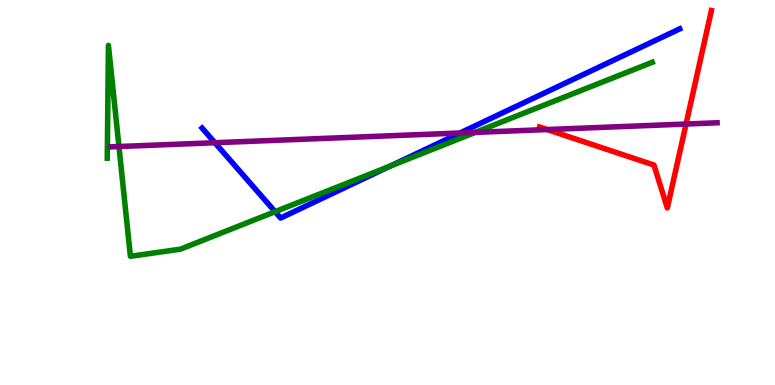[{'lines': ['blue', 'red'], 'intersections': []}, {'lines': ['green', 'red'], 'intersections': []}, {'lines': ['purple', 'red'], 'intersections': [{'x': 7.06, 'y': 6.64}, {'x': 8.85, 'y': 6.78}]}, {'lines': ['blue', 'green'], 'intersections': [{'x': 3.55, 'y': 4.5}, {'x': 5.03, 'y': 5.69}]}, {'lines': ['blue', 'purple'], 'intersections': [{'x': 2.77, 'y': 6.29}, {'x': 5.94, 'y': 6.55}]}, {'lines': ['green', 'purple'], 'intersections': [{'x': 1.53, 'y': 6.19}, {'x': 6.13, 'y': 6.56}]}]